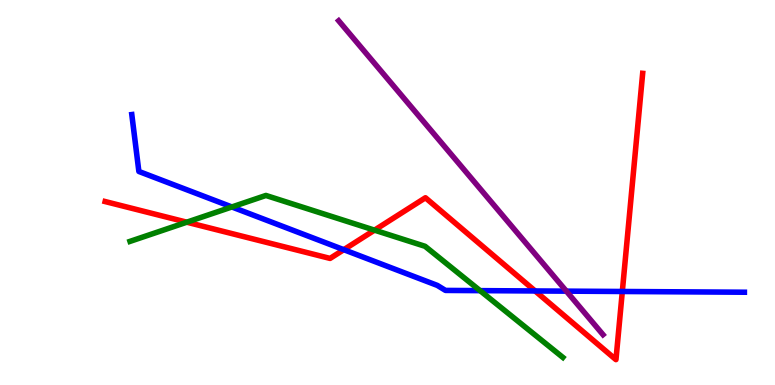[{'lines': ['blue', 'red'], 'intersections': [{'x': 4.44, 'y': 3.51}, {'x': 6.9, 'y': 2.44}, {'x': 8.03, 'y': 2.43}]}, {'lines': ['green', 'red'], 'intersections': [{'x': 2.41, 'y': 4.23}, {'x': 4.83, 'y': 4.02}]}, {'lines': ['purple', 'red'], 'intersections': []}, {'lines': ['blue', 'green'], 'intersections': [{'x': 2.99, 'y': 4.62}, {'x': 6.19, 'y': 2.45}]}, {'lines': ['blue', 'purple'], 'intersections': [{'x': 7.31, 'y': 2.44}]}, {'lines': ['green', 'purple'], 'intersections': []}]